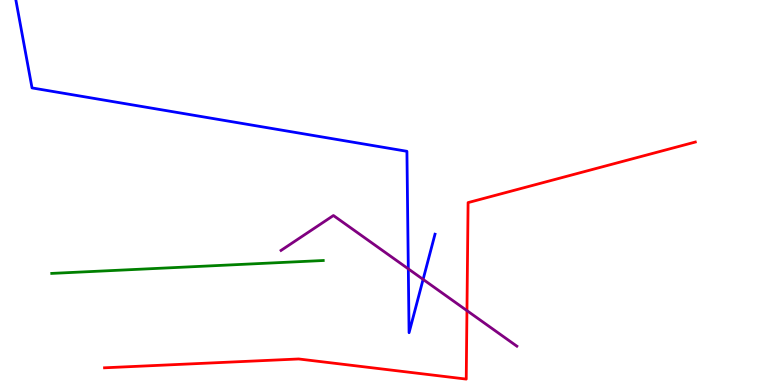[{'lines': ['blue', 'red'], 'intersections': []}, {'lines': ['green', 'red'], 'intersections': []}, {'lines': ['purple', 'red'], 'intersections': [{'x': 6.03, 'y': 1.93}]}, {'lines': ['blue', 'green'], 'intersections': []}, {'lines': ['blue', 'purple'], 'intersections': [{'x': 5.27, 'y': 3.02}, {'x': 5.46, 'y': 2.74}]}, {'lines': ['green', 'purple'], 'intersections': []}]